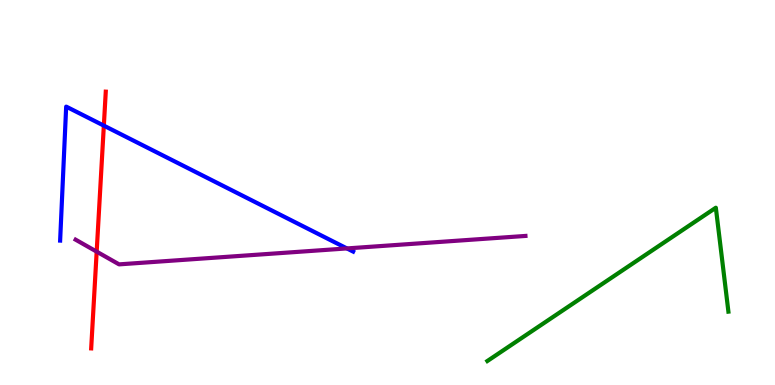[{'lines': ['blue', 'red'], 'intersections': [{'x': 1.34, 'y': 6.74}]}, {'lines': ['green', 'red'], 'intersections': []}, {'lines': ['purple', 'red'], 'intersections': [{'x': 1.25, 'y': 3.46}]}, {'lines': ['blue', 'green'], 'intersections': []}, {'lines': ['blue', 'purple'], 'intersections': [{'x': 4.48, 'y': 3.55}]}, {'lines': ['green', 'purple'], 'intersections': []}]